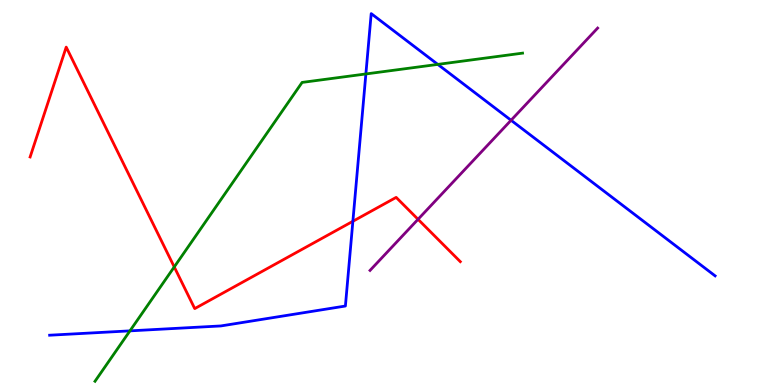[{'lines': ['blue', 'red'], 'intersections': [{'x': 4.55, 'y': 4.25}]}, {'lines': ['green', 'red'], 'intersections': [{'x': 2.25, 'y': 3.07}]}, {'lines': ['purple', 'red'], 'intersections': [{'x': 5.39, 'y': 4.3}]}, {'lines': ['blue', 'green'], 'intersections': [{'x': 1.68, 'y': 1.41}, {'x': 4.72, 'y': 8.08}, {'x': 5.65, 'y': 8.33}]}, {'lines': ['blue', 'purple'], 'intersections': [{'x': 6.59, 'y': 6.88}]}, {'lines': ['green', 'purple'], 'intersections': []}]